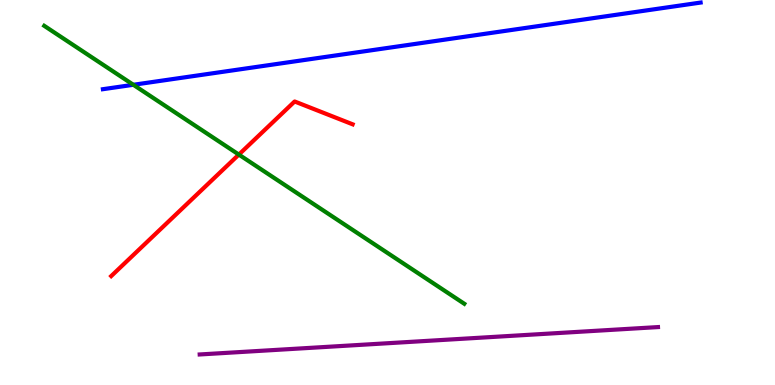[{'lines': ['blue', 'red'], 'intersections': []}, {'lines': ['green', 'red'], 'intersections': [{'x': 3.08, 'y': 5.98}]}, {'lines': ['purple', 'red'], 'intersections': []}, {'lines': ['blue', 'green'], 'intersections': [{'x': 1.72, 'y': 7.8}]}, {'lines': ['blue', 'purple'], 'intersections': []}, {'lines': ['green', 'purple'], 'intersections': []}]